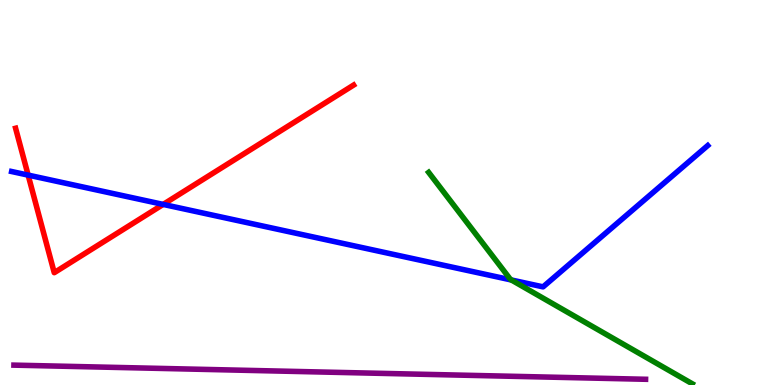[{'lines': ['blue', 'red'], 'intersections': [{'x': 0.363, 'y': 5.45}, {'x': 2.11, 'y': 4.69}]}, {'lines': ['green', 'red'], 'intersections': []}, {'lines': ['purple', 'red'], 'intersections': []}, {'lines': ['blue', 'green'], 'intersections': [{'x': 6.6, 'y': 2.73}]}, {'lines': ['blue', 'purple'], 'intersections': []}, {'lines': ['green', 'purple'], 'intersections': []}]